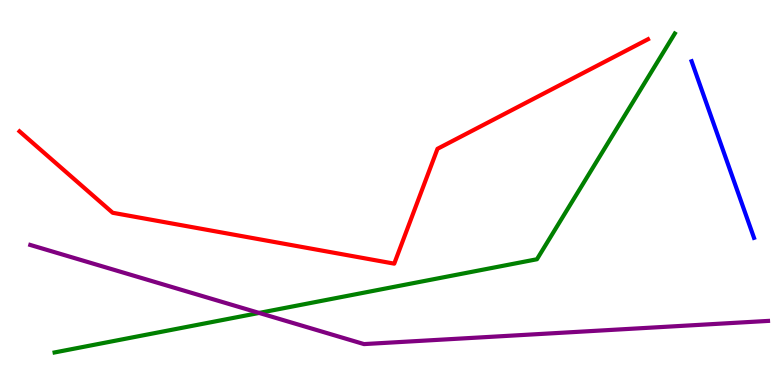[{'lines': ['blue', 'red'], 'intersections': []}, {'lines': ['green', 'red'], 'intersections': []}, {'lines': ['purple', 'red'], 'intersections': []}, {'lines': ['blue', 'green'], 'intersections': []}, {'lines': ['blue', 'purple'], 'intersections': []}, {'lines': ['green', 'purple'], 'intersections': [{'x': 3.34, 'y': 1.87}]}]